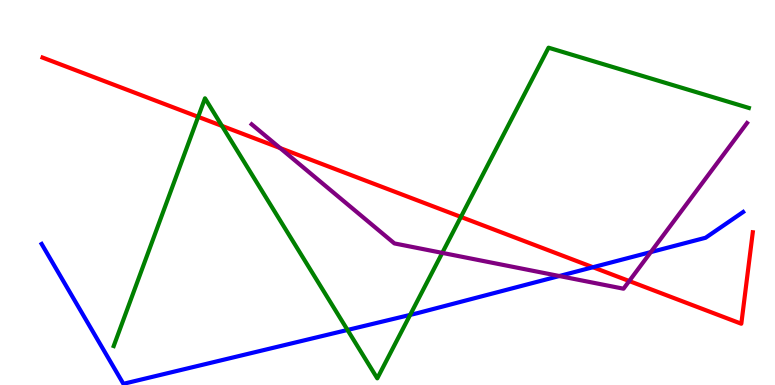[{'lines': ['blue', 'red'], 'intersections': [{'x': 7.65, 'y': 3.06}]}, {'lines': ['green', 'red'], 'intersections': [{'x': 2.56, 'y': 6.97}, {'x': 2.86, 'y': 6.73}, {'x': 5.95, 'y': 4.37}]}, {'lines': ['purple', 'red'], 'intersections': [{'x': 3.61, 'y': 6.15}, {'x': 8.12, 'y': 2.7}]}, {'lines': ['blue', 'green'], 'intersections': [{'x': 4.48, 'y': 1.43}, {'x': 5.29, 'y': 1.82}]}, {'lines': ['blue', 'purple'], 'intersections': [{'x': 7.22, 'y': 2.83}, {'x': 8.4, 'y': 3.45}]}, {'lines': ['green', 'purple'], 'intersections': [{'x': 5.71, 'y': 3.43}]}]